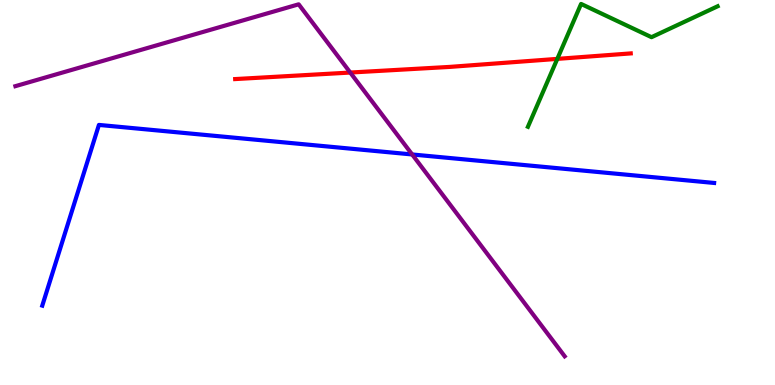[{'lines': ['blue', 'red'], 'intersections': []}, {'lines': ['green', 'red'], 'intersections': [{'x': 7.19, 'y': 8.47}]}, {'lines': ['purple', 'red'], 'intersections': [{'x': 4.52, 'y': 8.12}]}, {'lines': ['blue', 'green'], 'intersections': []}, {'lines': ['blue', 'purple'], 'intersections': [{'x': 5.32, 'y': 5.99}]}, {'lines': ['green', 'purple'], 'intersections': []}]